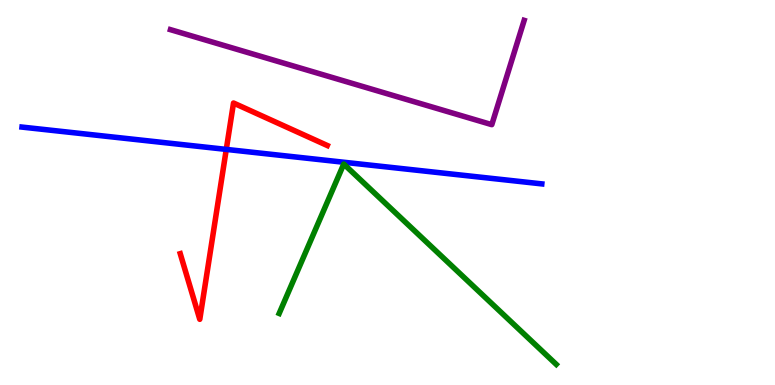[{'lines': ['blue', 'red'], 'intersections': [{'x': 2.92, 'y': 6.12}]}, {'lines': ['green', 'red'], 'intersections': []}, {'lines': ['purple', 'red'], 'intersections': []}, {'lines': ['blue', 'green'], 'intersections': []}, {'lines': ['blue', 'purple'], 'intersections': []}, {'lines': ['green', 'purple'], 'intersections': []}]